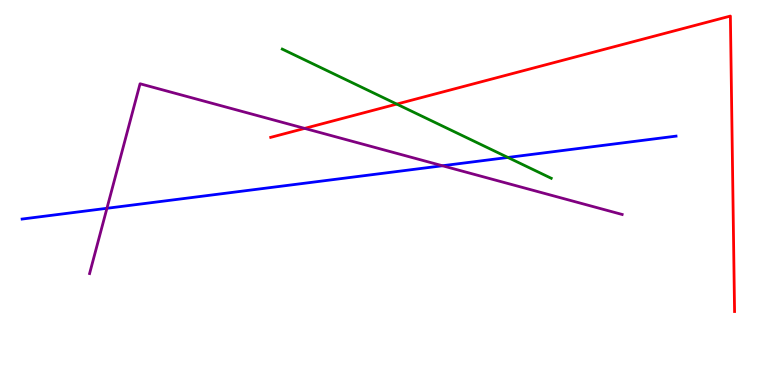[{'lines': ['blue', 'red'], 'intersections': []}, {'lines': ['green', 'red'], 'intersections': [{'x': 5.12, 'y': 7.3}]}, {'lines': ['purple', 'red'], 'intersections': [{'x': 3.93, 'y': 6.67}]}, {'lines': ['blue', 'green'], 'intersections': [{'x': 6.55, 'y': 5.91}]}, {'lines': ['blue', 'purple'], 'intersections': [{'x': 1.38, 'y': 4.59}, {'x': 5.71, 'y': 5.69}]}, {'lines': ['green', 'purple'], 'intersections': []}]